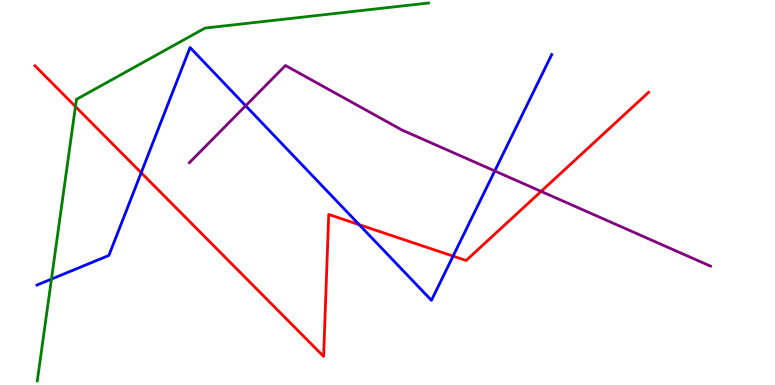[{'lines': ['blue', 'red'], 'intersections': [{'x': 1.82, 'y': 5.51}, {'x': 4.63, 'y': 4.16}, {'x': 5.85, 'y': 3.35}]}, {'lines': ['green', 'red'], 'intersections': [{'x': 0.973, 'y': 7.23}]}, {'lines': ['purple', 'red'], 'intersections': [{'x': 6.98, 'y': 5.03}]}, {'lines': ['blue', 'green'], 'intersections': [{'x': 0.664, 'y': 2.75}]}, {'lines': ['blue', 'purple'], 'intersections': [{'x': 3.17, 'y': 7.25}, {'x': 6.38, 'y': 5.56}]}, {'lines': ['green', 'purple'], 'intersections': []}]